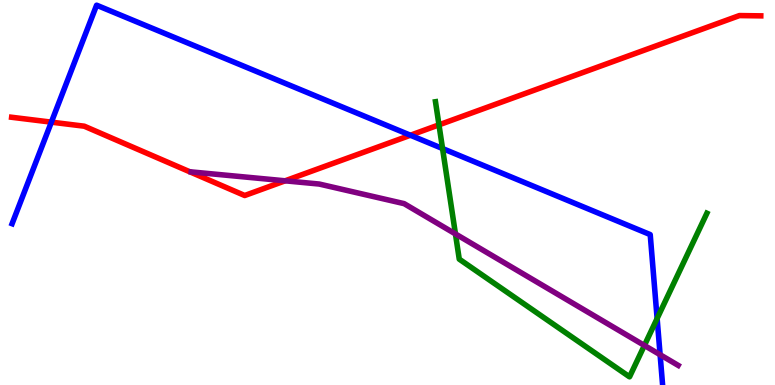[{'lines': ['blue', 'red'], 'intersections': [{'x': 0.663, 'y': 6.83}, {'x': 5.3, 'y': 6.49}]}, {'lines': ['green', 'red'], 'intersections': [{'x': 5.66, 'y': 6.76}]}, {'lines': ['purple', 'red'], 'intersections': [{'x': 3.68, 'y': 5.3}]}, {'lines': ['blue', 'green'], 'intersections': [{'x': 5.71, 'y': 6.14}, {'x': 8.48, 'y': 1.73}]}, {'lines': ['blue', 'purple'], 'intersections': [{'x': 8.52, 'y': 0.787}]}, {'lines': ['green', 'purple'], 'intersections': [{'x': 5.88, 'y': 3.92}, {'x': 8.31, 'y': 1.03}]}]